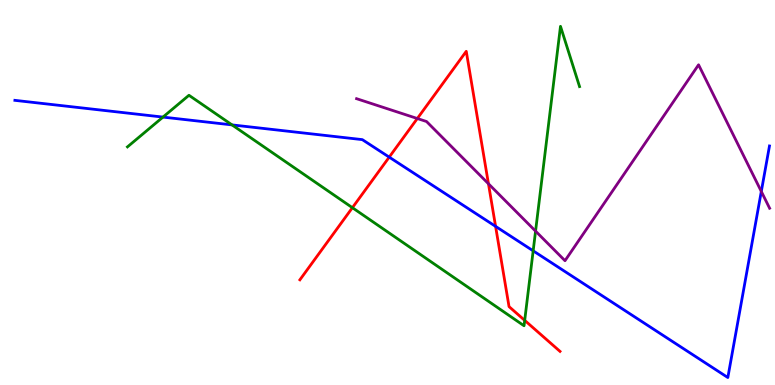[{'lines': ['blue', 'red'], 'intersections': [{'x': 5.02, 'y': 5.92}, {'x': 6.39, 'y': 4.12}]}, {'lines': ['green', 'red'], 'intersections': [{'x': 4.55, 'y': 4.61}, {'x': 6.77, 'y': 1.68}]}, {'lines': ['purple', 'red'], 'intersections': [{'x': 5.38, 'y': 6.92}, {'x': 6.3, 'y': 5.23}]}, {'lines': ['blue', 'green'], 'intersections': [{'x': 2.1, 'y': 6.96}, {'x': 2.99, 'y': 6.76}, {'x': 6.88, 'y': 3.49}]}, {'lines': ['blue', 'purple'], 'intersections': [{'x': 9.82, 'y': 5.03}]}, {'lines': ['green', 'purple'], 'intersections': [{'x': 6.91, 'y': 4.0}]}]